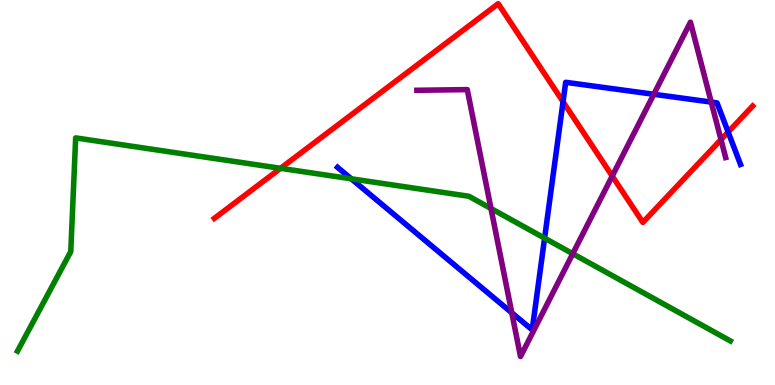[{'lines': ['blue', 'red'], 'intersections': [{'x': 7.27, 'y': 7.36}, {'x': 9.4, 'y': 6.57}]}, {'lines': ['green', 'red'], 'intersections': [{'x': 3.62, 'y': 5.63}]}, {'lines': ['purple', 'red'], 'intersections': [{'x': 7.9, 'y': 5.43}, {'x': 9.3, 'y': 6.37}]}, {'lines': ['blue', 'green'], 'intersections': [{'x': 4.53, 'y': 5.36}, {'x': 7.03, 'y': 3.81}]}, {'lines': ['blue', 'purple'], 'intersections': [{'x': 6.6, 'y': 1.88}, {'x': 8.44, 'y': 7.55}, {'x': 9.18, 'y': 7.35}]}, {'lines': ['green', 'purple'], 'intersections': [{'x': 6.34, 'y': 4.58}, {'x': 7.39, 'y': 3.41}]}]